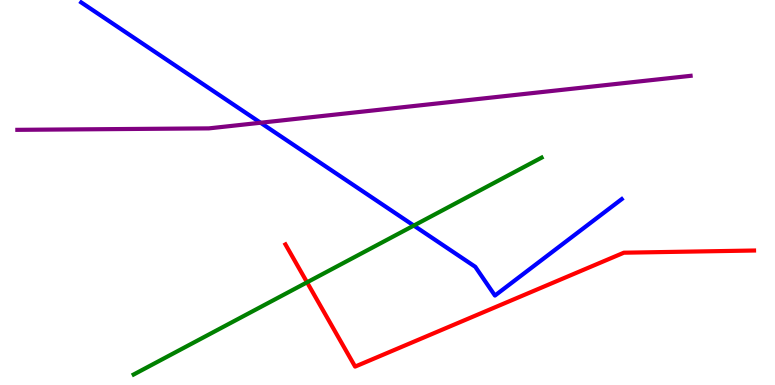[{'lines': ['blue', 'red'], 'intersections': []}, {'lines': ['green', 'red'], 'intersections': [{'x': 3.96, 'y': 2.67}]}, {'lines': ['purple', 'red'], 'intersections': []}, {'lines': ['blue', 'green'], 'intersections': [{'x': 5.34, 'y': 4.14}]}, {'lines': ['blue', 'purple'], 'intersections': [{'x': 3.36, 'y': 6.81}]}, {'lines': ['green', 'purple'], 'intersections': []}]